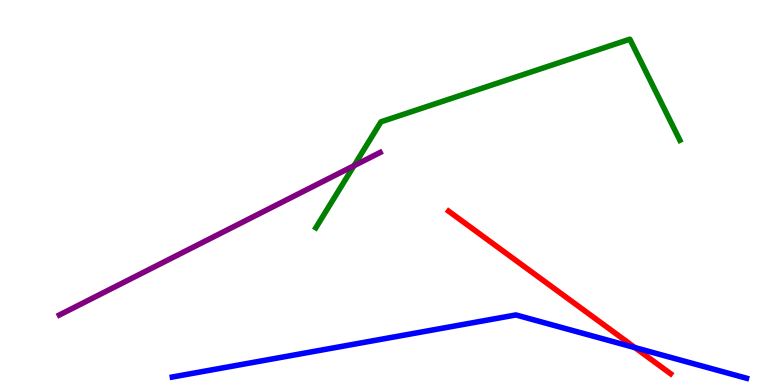[{'lines': ['blue', 'red'], 'intersections': [{'x': 8.19, 'y': 0.971}]}, {'lines': ['green', 'red'], 'intersections': []}, {'lines': ['purple', 'red'], 'intersections': []}, {'lines': ['blue', 'green'], 'intersections': []}, {'lines': ['blue', 'purple'], 'intersections': []}, {'lines': ['green', 'purple'], 'intersections': [{'x': 4.57, 'y': 5.7}]}]